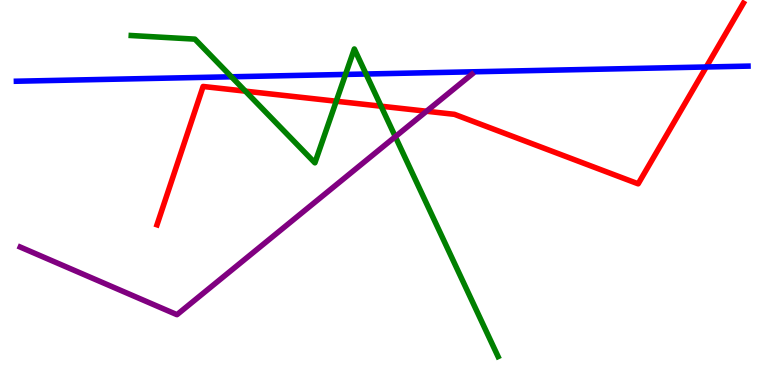[{'lines': ['blue', 'red'], 'intersections': [{'x': 9.11, 'y': 8.26}]}, {'lines': ['green', 'red'], 'intersections': [{'x': 3.17, 'y': 7.63}, {'x': 4.34, 'y': 7.37}, {'x': 4.92, 'y': 7.24}]}, {'lines': ['purple', 'red'], 'intersections': [{'x': 5.5, 'y': 7.11}]}, {'lines': ['blue', 'green'], 'intersections': [{'x': 2.99, 'y': 8.01}, {'x': 4.46, 'y': 8.07}, {'x': 4.72, 'y': 8.08}]}, {'lines': ['blue', 'purple'], 'intersections': []}, {'lines': ['green', 'purple'], 'intersections': [{'x': 5.1, 'y': 6.45}]}]